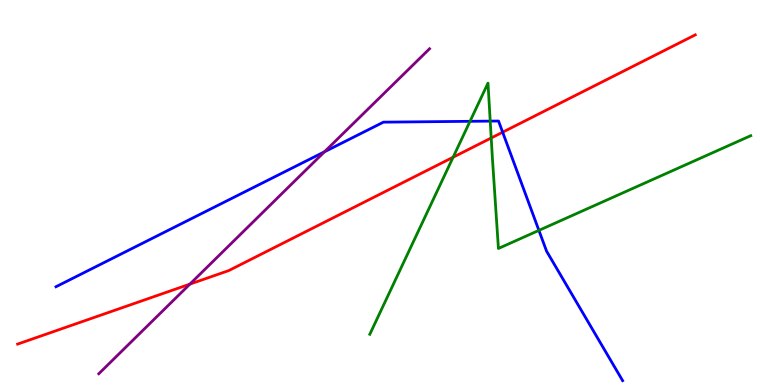[{'lines': ['blue', 'red'], 'intersections': [{'x': 6.49, 'y': 6.57}]}, {'lines': ['green', 'red'], 'intersections': [{'x': 5.85, 'y': 5.92}, {'x': 6.34, 'y': 6.42}]}, {'lines': ['purple', 'red'], 'intersections': [{'x': 2.45, 'y': 2.62}]}, {'lines': ['blue', 'green'], 'intersections': [{'x': 6.06, 'y': 6.85}, {'x': 6.33, 'y': 6.85}, {'x': 6.95, 'y': 4.02}]}, {'lines': ['blue', 'purple'], 'intersections': [{'x': 4.19, 'y': 6.06}]}, {'lines': ['green', 'purple'], 'intersections': []}]